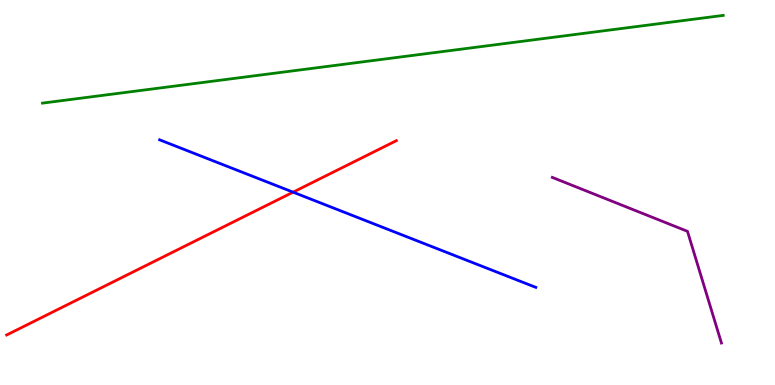[{'lines': ['blue', 'red'], 'intersections': [{'x': 3.78, 'y': 5.01}]}, {'lines': ['green', 'red'], 'intersections': []}, {'lines': ['purple', 'red'], 'intersections': []}, {'lines': ['blue', 'green'], 'intersections': []}, {'lines': ['blue', 'purple'], 'intersections': []}, {'lines': ['green', 'purple'], 'intersections': []}]